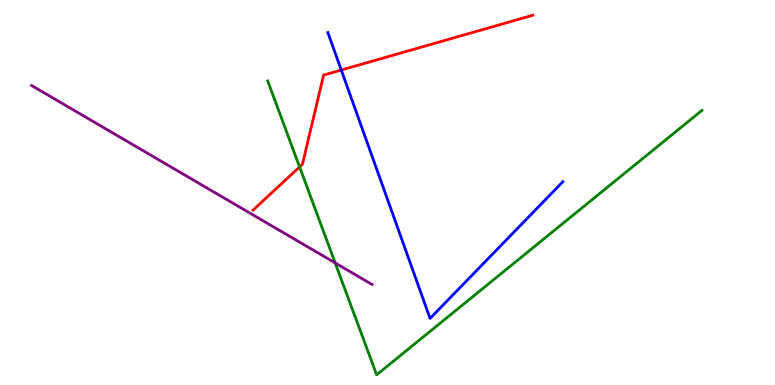[{'lines': ['blue', 'red'], 'intersections': [{'x': 4.4, 'y': 8.18}]}, {'lines': ['green', 'red'], 'intersections': [{'x': 3.87, 'y': 5.66}]}, {'lines': ['purple', 'red'], 'intersections': []}, {'lines': ['blue', 'green'], 'intersections': []}, {'lines': ['blue', 'purple'], 'intersections': []}, {'lines': ['green', 'purple'], 'intersections': [{'x': 4.32, 'y': 3.17}]}]